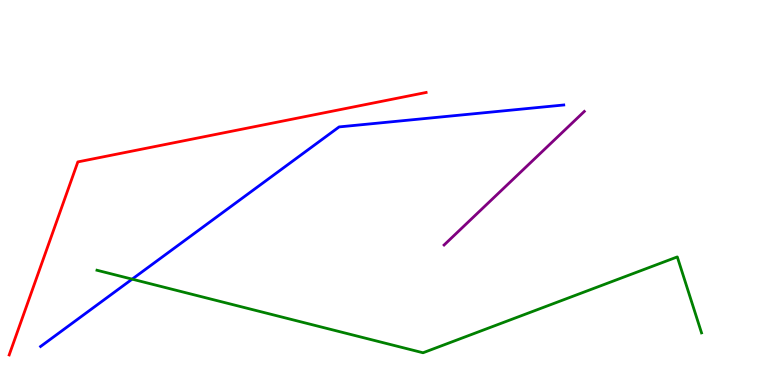[{'lines': ['blue', 'red'], 'intersections': []}, {'lines': ['green', 'red'], 'intersections': []}, {'lines': ['purple', 'red'], 'intersections': []}, {'lines': ['blue', 'green'], 'intersections': [{'x': 1.71, 'y': 2.75}]}, {'lines': ['blue', 'purple'], 'intersections': []}, {'lines': ['green', 'purple'], 'intersections': []}]